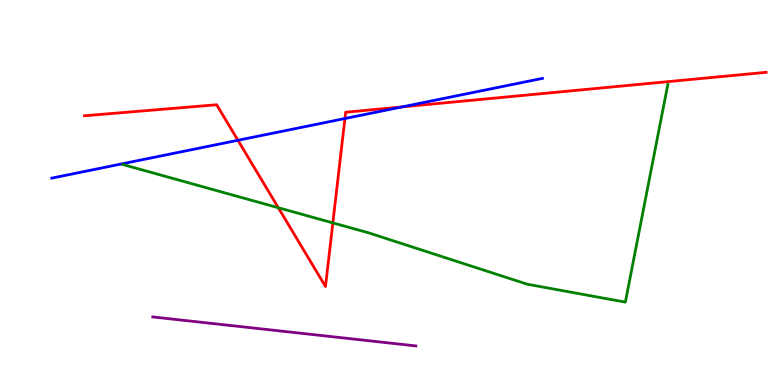[{'lines': ['blue', 'red'], 'intersections': [{'x': 3.07, 'y': 6.36}, {'x': 4.45, 'y': 6.92}, {'x': 5.19, 'y': 7.22}]}, {'lines': ['green', 'red'], 'intersections': [{'x': 3.59, 'y': 4.6}, {'x': 4.29, 'y': 4.21}]}, {'lines': ['purple', 'red'], 'intersections': []}, {'lines': ['blue', 'green'], 'intersections': []}, {'lines': ['blue', 'purple'], 'intersections': []}, {'lines': ['green', 'purple'], 'intersections': []}]